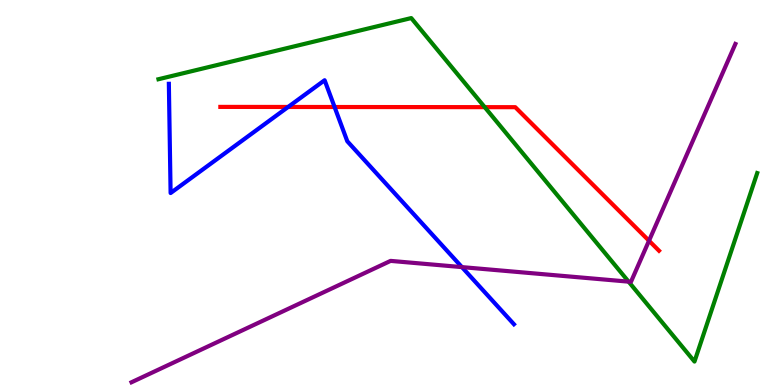[{'lines': ['blue', 'red'], 'intersections': [{'x': 3.72, 'y': 7.22}, {'x': 4.32, 'y': 7.22}]}, {'lines': ['green', 'red'], 'intersections': [{'x': 6.25, 'y': 7.22}]}, {'lines': ['purple', 'red'], 'intersections': [{'x': 8.37, 'y': 3.75}]}, {'lines': ['blue', 'green'], 'intersections': []}, {'lines': ['blue', 'purple'], 'intersections': [{'x': 5.96, 'y': 3.06}]}, {'lines': ['green', 'purple'], 'intersections': [{'x': 8.11, 'y': 2.68}]}]